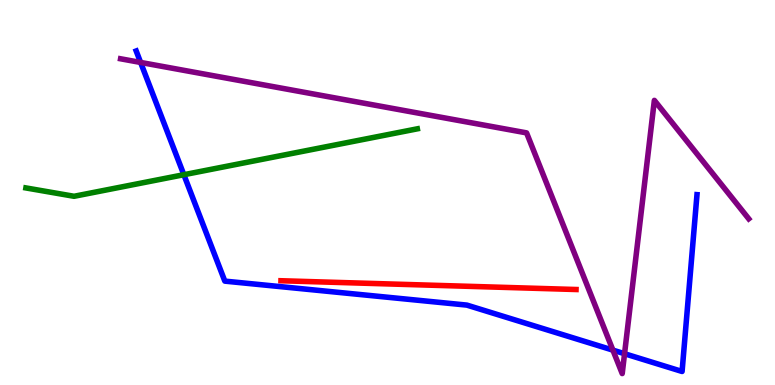[{'lines': ['blue', 'red'], 'intersections': []}, {'lines': ['green', 'red'], 'intersections': []}, {'lines': ['purple', 'red'], 'intersections': []}, {'lines': ['blue', 'green'], 'intersections': [{'x': 2.37, 'y': 5.46}]}, {'lines': ['blue', 'purple'], 'intersections': [{'x': 1.81, 'y': 8.38}, {'x': 7.91, 'y': 0.906}, {'x': 8.06, 'y': 0.812}]}, {'lines': ['green', 'purple'], 'intersections': []}]